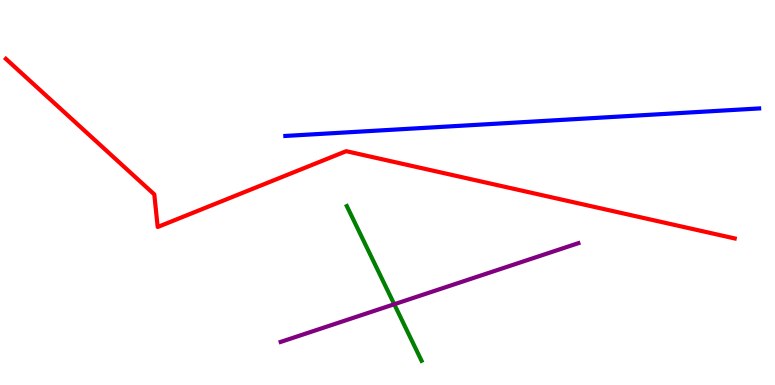[{'lines': ['blue', 'red'], 'intersections': []}, {'lines': ['green', 'red'], 'intersections': []}, {'lines': ['purple', 'red'], 'intersections': []}, {'lines': ['blue', 'green'], 'intersections': []}, {'lines': ['blue', 'purple'], 'intersections': []}, {'lines': ['green', 'purple'], 'intersections': [{'x': 5.09, 'y': 2.1}]}]